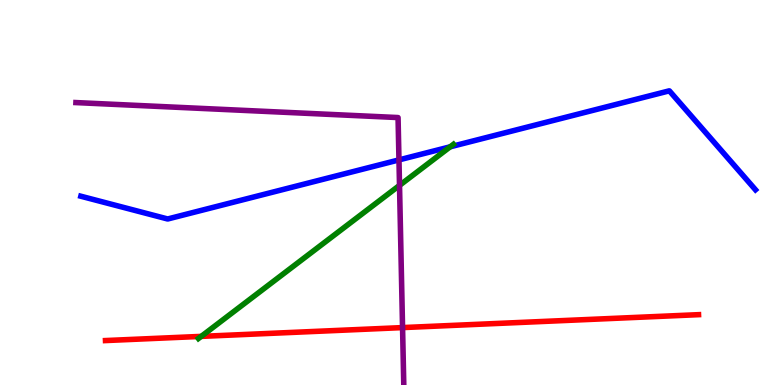[{'lines': ['blue', 'red'], 'intersections': []}, {'lines': ['green', 'red'], 'intersections': [{'x': 2.6, 'y': 1.26}]}, {'lines': ['purple', 'red'], 'intersections': [{'x': 5.19, 'y': 1.49}]}, {'lines': ['blue', 'green'], 'intersections': [{'x': 5.81, 'y': 6.19}]}, {'lines': ['blue', 'purple'], 'intersections': [{'x': 5.15, 'y': 5.85}]}, {'lines': ['green', 'purple'], 'intersections': [{'x': 5.16, 'y': 5.18}]}]